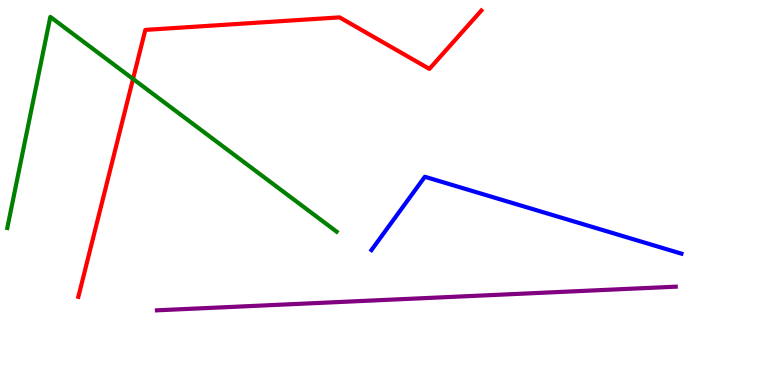[{'lines': ['blue', 'red'], 'intersections': []}, {'lines': ['green', 'red'], 'intersections': [{'x': 1.72, 'y': 7.95}]}, {'lines': ['purple', 'red'], 'intersections': []}, {'lines': ['blue', 'green'], 'intersections': []}, {'lines': ['blue', 'purple'], 'intersections': []}, {'lines': ['green', 'purple'], 'intersections': []}]